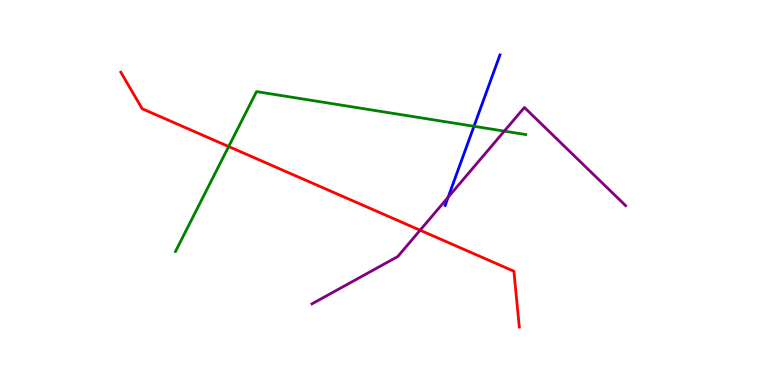[{'lines': ['blue', 'red'], 'intersections': []}, {'lines': ['green', 'red'], 'intersections': [{'x': 2.95, 'y': 6.19}]}, {'lines': ['purple', 'red'], 'intersections': [{'x': 5.42, 'y': 4.02}]}, {'lines': ['blue', 'green'], 'intersections': [{'x': 6.12, 'y': 6.72}]}, {'lines': ['blue', 'purple'], 'intersections': [{'x': 5.78, 'y': 4.88}]}, {'lines': ['green', 'purple'], 'intersections': [{'x': 6.51, 'y': 6.59}]}]